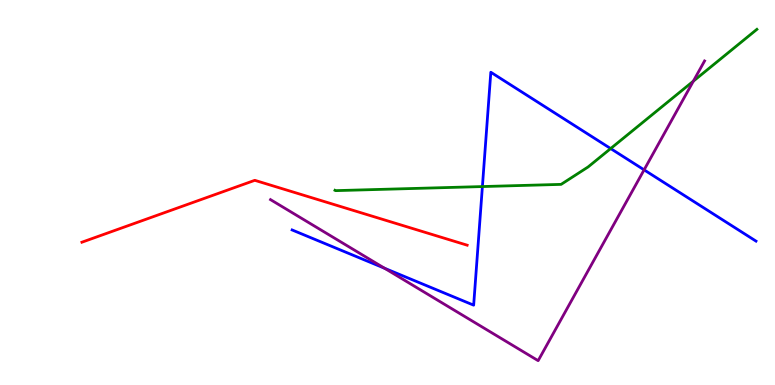[{'lines': ['blue', 'red'], 'intersections': []}, {'lines': ['green', 'red'], 'intersections': []}, {'lines': ['purple', 'red'], 'intersections': []}, {'lines': ['blue', 'green'], 'intersections': [{'x': 6.22, 'y': 5.15}, {'x': 7.88, 'y': 6.14}]}, {'lines': ['blue', 'purple'], 'intersections': [{'x': 4.96, 'y': 3.03}, {'x': 8.31, 'y': 5.59}]}, {'lines': ['green', 'purple'], 'intersections': [{'x': 8.95, 'y': 7.89}]}]